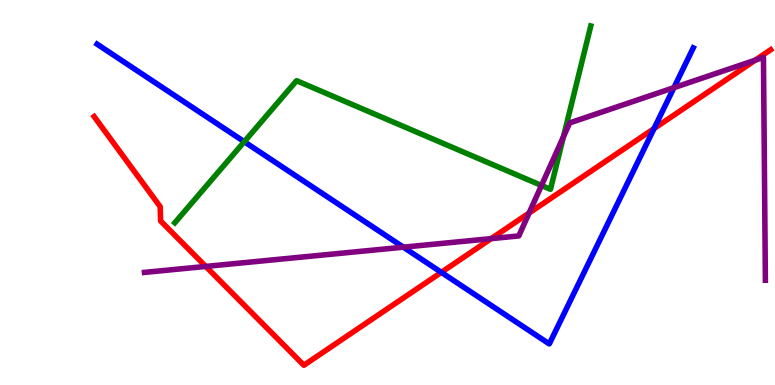[{'lines': ['blue', 'red'], 'intersections': [{'x': 5.69, 'y': 2.93}, {'x': 8.44, 'y': 6.66}]}, {'lines': ['green', 'red'], 'intersections': []}, {'lines': ['purple', 'red'], 'intersections': [{'x': 2.65, 'y': 3.08}, {'x': 6.34, 'y': 3.8}, {'x': 6.83, 'y': 4.47}, {'x': 9.74, 'y': 8.44}]}, {'lines': ['blue', 'green'], 'intersections': [{'x': 3.15, 'y': 6.32}]}, {'lines': ['blue', 'purple'], 'intersections': [{'x': 5.2, 'y': 3.58}, {'x': 8.7, 'y': 7.72}]}, {'lines': ['green', 'purple'], 'intersections': [{'x': 6.99, 'y': 5.18}, {'x': 7.27, 'y': 6.45}]}]